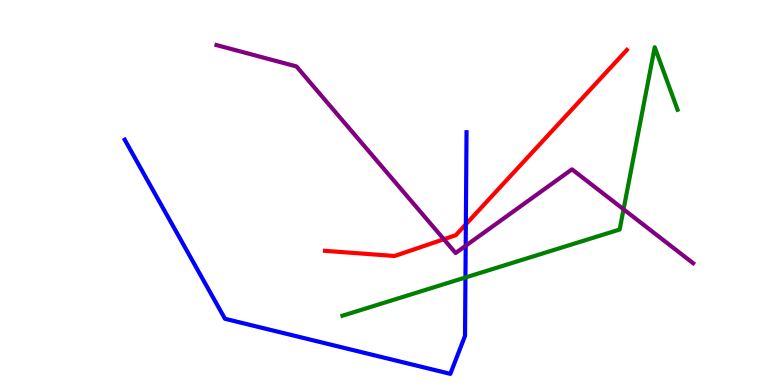[{'lines': ['blue', 'red'], 'intersections': [{'x': 6.01, 'y': 4.17}]}, {'lines': ['green', 'red'], 'intersections': []}, {'lines': ['purple', 'red'], 'intersections': [{'x': 5.73, 'y': 3.79}]}, {'lines': ['blue', 'green'], 'intersections': [{'x': 6.01, 'y': 2.79}]}, {'lines': ['blue', 'purple'], 'intersections': [{'x': 6.01, 'y': 3.62}]}, {'lines': ['green', 'purple'], 'intersections': [{'x': 8.05, 'y': 4.56}]}]